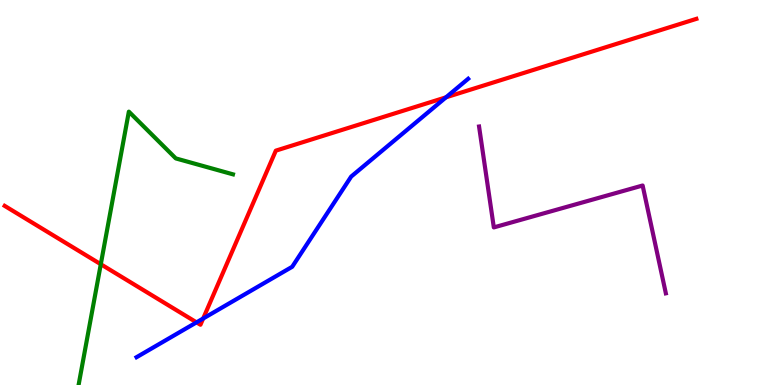[{'lines': ['blue', 'red'], 'intersections': [{'x': 2.54, 'y': 1.63}, {'x': 2.62, 'y': 1.73}, {'x': 5.75, 'y': 7.47}]}, {'lines': ['green', 'red'], 'intersections': [{'x': 1.3, 'y': 3.14}]}, {'lines': ['purple', 'red'], 'intersections': []}, {'lines': ['blue', 'green'], 'intersections': []}, {'lines': ['blue', 'purple'], 'intersections': []}, {'lines': ['green', 'purple'], 'intersections': []}]